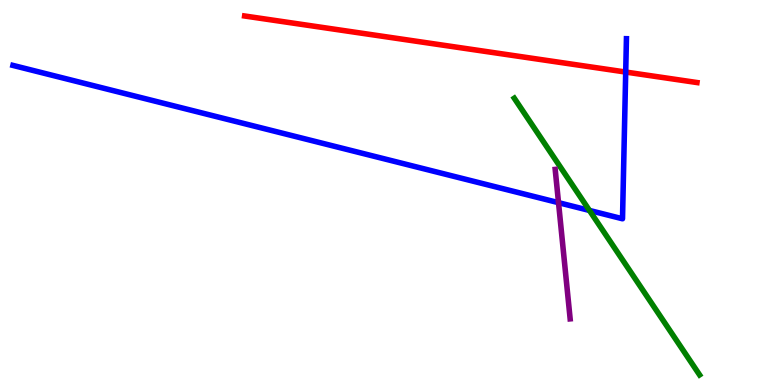[{'lines': ['blue', 'red'], 'intersections': [{'x': 8.07, 'y': 8.13}]}, {'lines': ['green', 'red'], 'intersections': []}, {'lines': ['purple', 'red'], 'intersections': []}, {'lines': ['blue', 'green'], 'intersections': [{'x': 7.61, 'y': 4.53}]}, {'lines': ['blue', 'purple'], 'intersections': [{'x': 7.21, 'y': 4.74}]}, {'lines': ['green', 'purple'], 'intersections': []}]